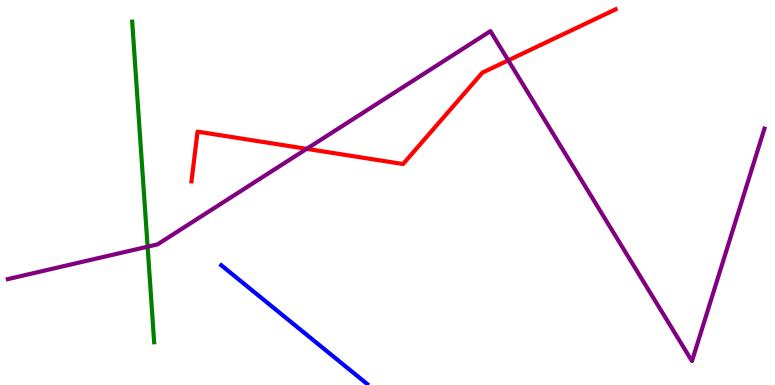[{'lines': ['blue', 'red'], 'intersections': []}, {'lines': ['green', 'red'], 'intersections': []}, {'lines': ['purple', 'red'], 'intersections': [{'x': 3.96, 'y': 6.13}, {'x': 6.56, 'y': 8.43}]}, {'lines': ['blue', 'green'], 'intersections': []}, {'lines': ['blue', 'purple'], 'intersections': []}, {'lines': ['green', 'purple'], 'intersections': [{'x': 1.9, 'y': 3.59}]}]